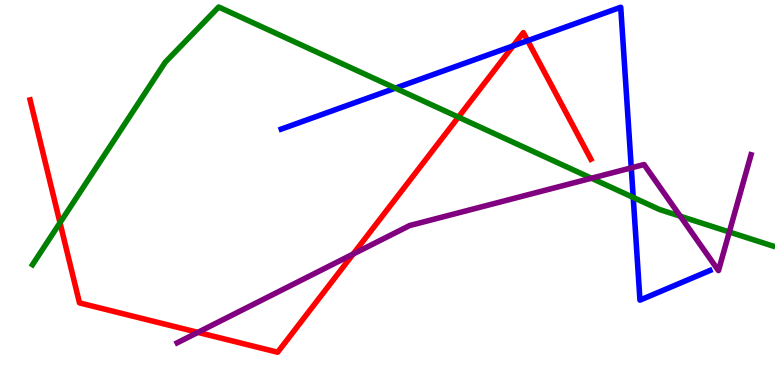[{'lines': ['blue', 'red'], 'intersections': [{'x': 6.62, 'y': 8.81}, {'x': 6.81, 'y': 8.94}]}, {'lines': ['green', 'red'], 'intersections': [{'x': 0.774, 'y': 4.21}, {'x': 5.91, 'y': 6.96}]}, {'lines': ['purple', 'red'], 'intersections': [{'x': 2.55, 'y': 1.37}, {'x': 4.56, 'y': 3.4}]}, {'lines': ['blue', 'green'], 'intersections': [{'x': 5.1, 'y': 7.71}, {'x': 8.17, 'y': 4.87}]}, {'lines': ['blue', 'purple'], 'intersections': [{'x': 8.15, 'y': 5.64}]}, {'lines': ['green', 'purple'], 'intersections': [{'x': 7.63, 'y': 5.37}, {'x': 8.78, 'y': 4.38}, {'x': 9.41, 'y': 3.97}]}]